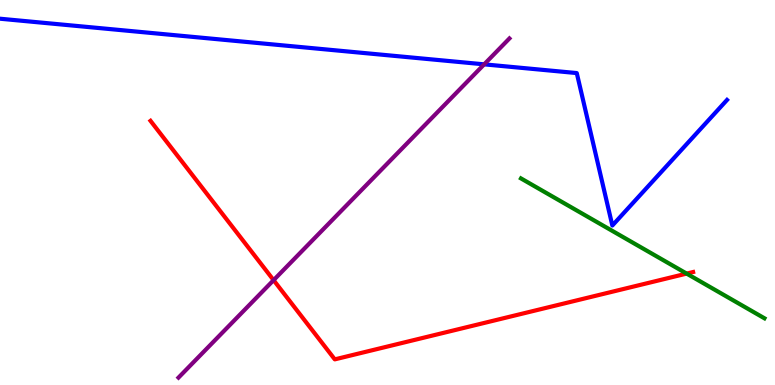[{'lines': ['blue', 'red'], 'intersections': []}, {'lines': ['green', 'red'], 'intersections': [{'x': 8.86, 'y': 2.89}]}, {'lines': ['purple', 'red'], 'intersections': [{'x': 3.53, 'y': 2.72}]}, {'lines': ['blue', 'green'], 'intersections': []}, {'lines': ['blue', 'purple'], 'intersections': [{'x': 6.25, 'y': 8.33}]}, {'lines': ['green', 'purple'], 'intersections': []}]